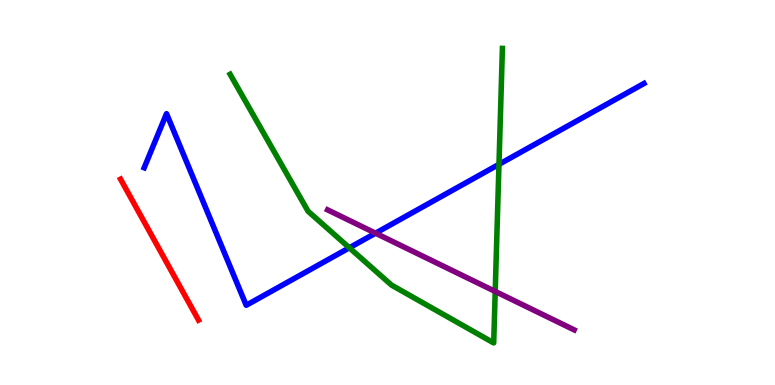[{'lines': ['blue', 'red'], 'intersections': []}, {'lines': ['green', 'red'], 'intersections': []}, {'lines': ['purple', 'red'], 'intersections': []}, {'lines': ['blue', 'green'], 'intersections': [{'x': 4.51, 'y': 3.56}, {'x': 6.44, 'y': 5.73}]}, {'lines': ['blue', 'purple'], 'intersections': [{'x': 4.85, 'y': 3.94}]}, {'lines': ['green', 'purple'], 'intersections': [{'x': 6.39, 'y': 2.43}]}]